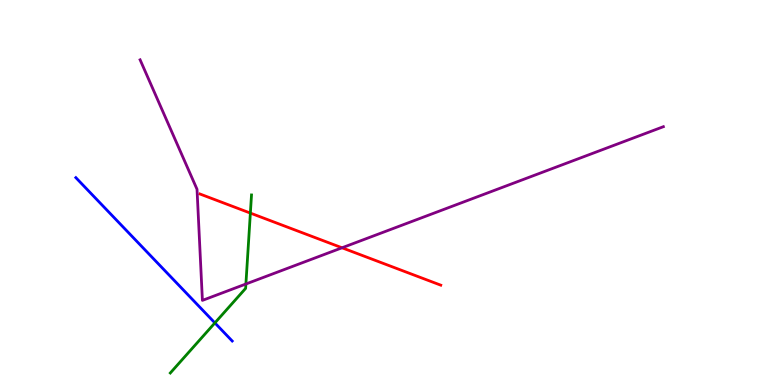[{'lines': ['blue', 'red'], 'intersections': []}, {'lines': ['green', 'red'], 'intersections': [{'x': 3.23, 'y': 4.47}]}, {'lines': ['purple', 'red'], 'intersections': [{'x': 4.41, 'y': 3.56}]}, {'lines': ['blue', 'green'], 'intersections': [{'x': 2.77, 'y': 1.61}]}, {'lines': ['blue', 'purple'], 'intersections': []}, {'lines': ['green', 'purple'], 'intersections': [{'x': 3.17, 'y': 2.62}]}]